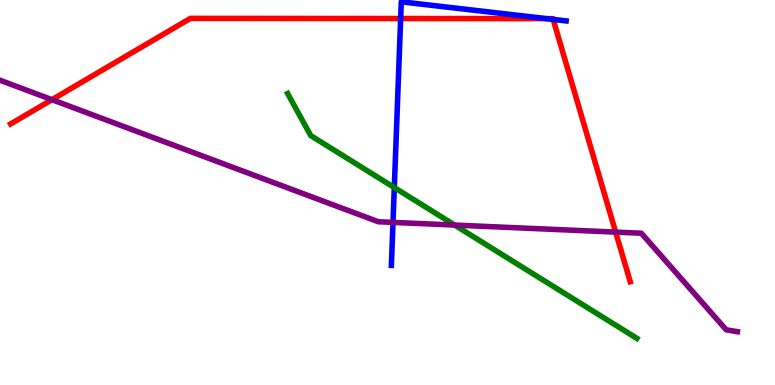[{'lines': ['blue', 'red'], 'intersections': [{'x': 5.17, 'y': 9.52}, {'x': 7.05, 'y': 9.52}, {'x': 7.14, 'y': 9.5}]}, {'lines': ['green', 'red'], 'intersections': []}, {'lines': ['purple', 'red'], 'intersections': [{'x': 0.671, 'y': 7.41}, {'x': 7.94, 'y': 3.97}]}, {'lines': ['blue', 'green'], 'intersections': [{'x': 5.09, 'y': 5.13}]}, {'lines': ['blue', 'purple'], 'intersections': [{'x': 5.07, 'y': 4.22}]}, {'lines': ['green', 'purple'], 'intersections': [{'x': 5.87, 'y': 4.15}]}]